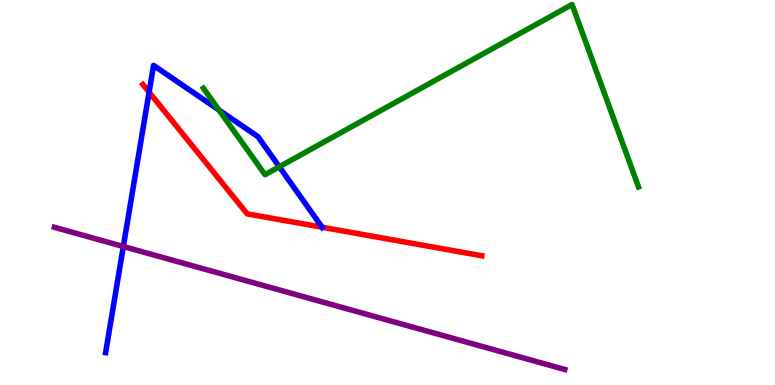[{'lines': ['blue', 'red'], 'intersections': [{'x': 1.92, 'y': 7.61}, {'x': 4.16, 'y': 4.1}]}, {'lines': ['green', 'red'], 'intersections': []}, {'lines': ['purple', 'red'], 'intersections': []}, {'lines': ['blue', 'green'], 'intersections': [{'x': 2.82, 'y': 7.14}, {'x': 3.6, 'y': 5.67}]}, {'lines': ['blue', 'purple'], 'intersections': [{'x': 1.59, 'y': 3.6}]}, {'lines': ['green', 'purple'], 'intersections': []}]